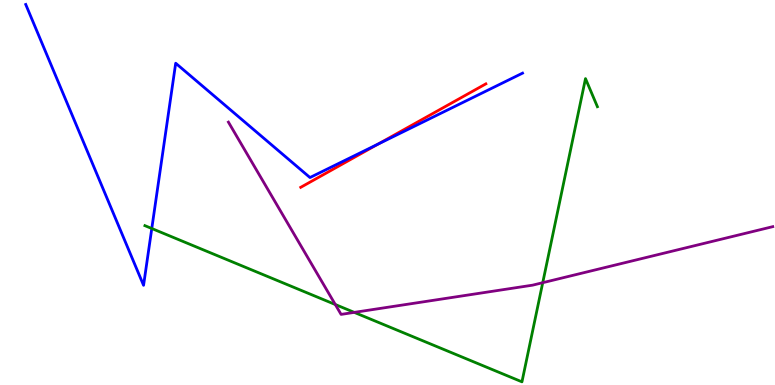[{'lines': ['blue', 'red'], 'intersections': [{'x': 4.88, 'y': 6.26}]}, {'lines': ['green', 'red'], 'intersections': []}, {'lines': ['purple', 'red'], 'intersections': []}, {'lines': ['blue', 'green'], 'intersections': [{'x': 1.96, 'y': 4.06}]}, {'lines': ['blue', 'purple'], 'intersections': []}, {'lines': ['green', 'purple'], 'intersections': [{'x': 4.33, 'y': 2.09}, {'x': 4.57, 'y': 1.89}, {'x': 7.0, 'y': 2.66}]}]